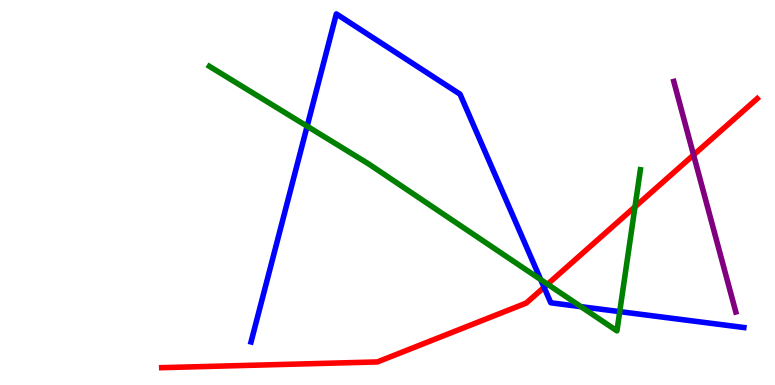[{'lines': ['blue', 'red'], 'intersections': [{'x': 7.02, 'y': 2.54}]}, {'lines': ['green', 'red'], 'intersections': [{'x': 7.07, 'y': 2.62}, {'x': 8.19, 'y': 4.63}]}, {'lines': ['purple', 'red'], 'intersections': [{'x': 8.95, 'y': 5.97}]}, {'lines': ['blue', 'green'], 'intersections': [{'x': 3.96, 'y': 6.72}, {'x': 6.98, 'y': 2.74}, {'x': 7.5, 'y': 2.03}, {'x': 8.0, 'y': 1.91}]}, {'lines': ['blue', 'purple'], 'intersections': []}, {'lines': ['green', 'purple'], 'intersections': []}]